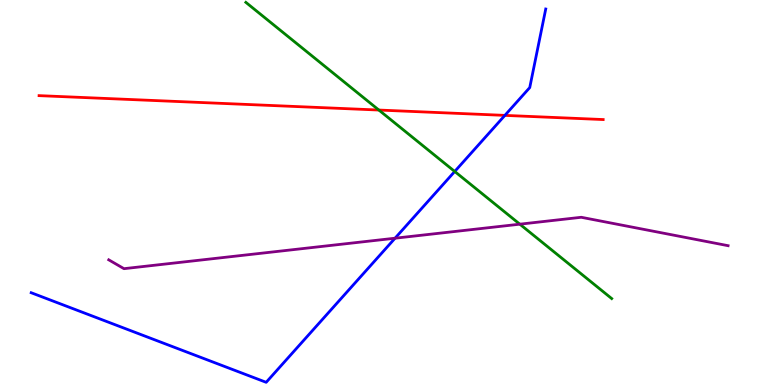[{'lines': ['blue', 'red'], 'intersections': [{'x': 6.51, 'y': 7.0}]}, {'lines': ['green', 'red'], 'intersections': [{'x': 4.89, 'y': 7.14}]}, {'lines': ['purple', 'red'], 'intersections': []}, {'lines': ['blue', 'green'], 'intersections': [{'x': 5.87, 'y': 5.55}]}, {'lines': ['blue', 'purple'], 'intersections': [{'x': 5.1, 'y': 3.81}]}, {'lines': ['green', 'purple'], 'intersections': [{'x': 6.71, 'y': 4.18}]}]